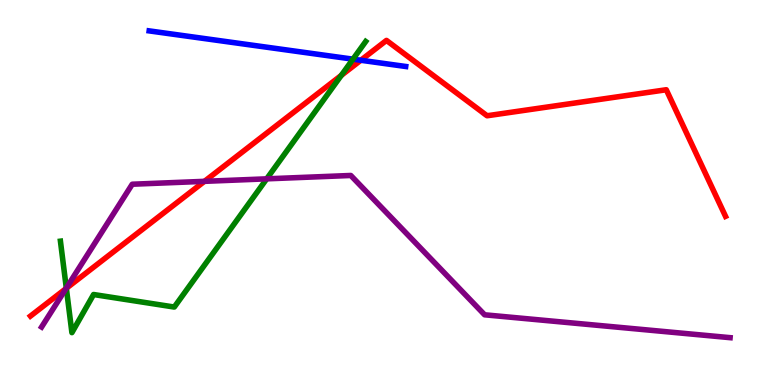[{'lines': ['blue', 'red'], 'intersections': [{'x': 4.66, 'y': 8.43}]}, {'lines': ['green', 'red'], 'intersections': [{'x': 0.856, 'y': 2.51}, {'x': 4.4, 'y': 8.04}]}, {'lines': ['purple', 'red'], 'intersections': [{'x': 0.852, 'y': 2.51}, {'x': 2.64, 'y': 5.29}]}, {'lines': ['blue', 'green'], 'intersections': [{'x': 4.55, 'y': 8.46}]}, {'lines': ['blue', 'purple'], 'intersections': []}, {'lines': ['green', 'purple'], 'intersections': [{'x': 0.856, 'y': 2.52}, {'x': 3.44, 'y': 5.35}]}]